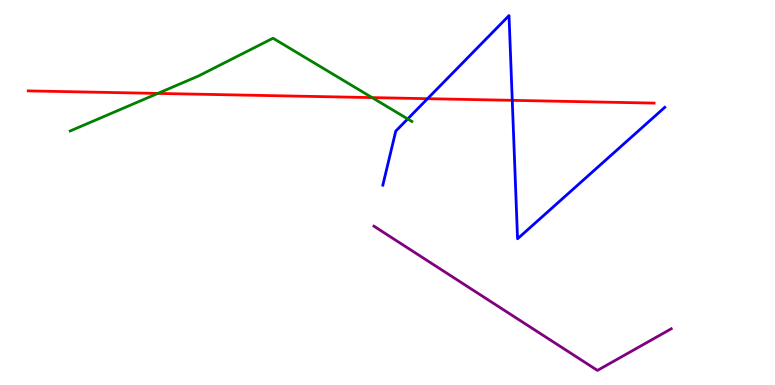[{'lines': ['blue', 'red'], 'intersections': [{'x': 5.52, 'y': 7.44}, {'x': 6.61, 'y': 7.39}]}, {'lines': ['green', 'red'], 'intersections': [{'x': 2.04, 'y': 7.57}, {'x': 4.8, 'y': 7.46}]}, {'lines': ['purple', 'red'], 'intersections': []}, {'lines': ['blue', 'green'], 'intersections': [{'x': 5.26, 'y': 6.91}]}, {'lines': ['blue', 'purple'], 'intersections': []}, {'lines': ['green', 'purple'], 'intersections': []}]